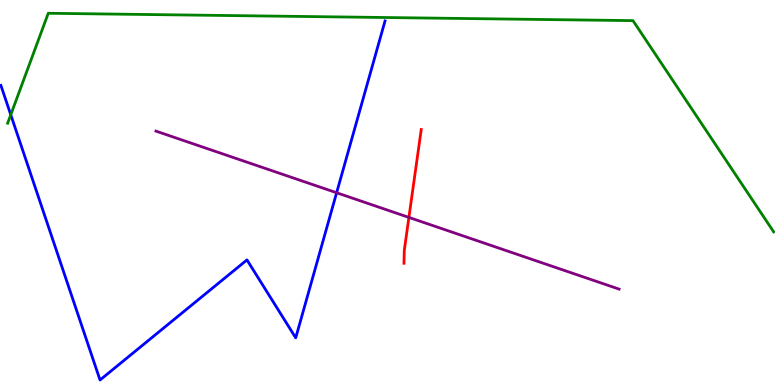[{'lines': ['blue', 'red'], 'intersections': []}, {'lines': ['green', 'red'], 'intersections': []}, {'lines': ['purple', 'red'], 'intersections': [{'x': 5.28, 'y': 4.35}]}, {'lines': ['blue', 'green'], 'intersections': [{'x': 0.139, 'y': 7.02}]}, {'lines': ['blue', 'purple'], 'intersections': [{'x': 4.34, 'y': 4.99}]}, {'lines': ['green', 'purple'], 'intersections': []}]